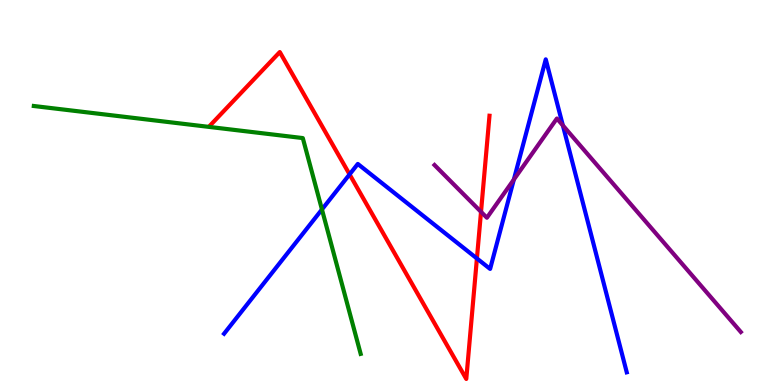[{'lines': ['blue', 'red'], 'intersections': [{'x': 4.51, 'y': 5.47}, {'x': 6.15, 'y': 3.29}]}, {'lines': ['green', 'red'], 'intersections': []}, {'lines': ['purple', 'red'], 'intersections': [{'x': 6.21, 'y': 4.5}]}, {'lines': ['blue', 'green'], 'intersections': [{'x': 4.15, 'y': 4.56}]}, {'lines': ['blue', 'purple'], 'intersections': [{'x': 6.63, 'y': 5.34}, {'x': 7.26, 'y': 6.74}]}, {'lines': ['green', 'purple'], 'intersections': []}]